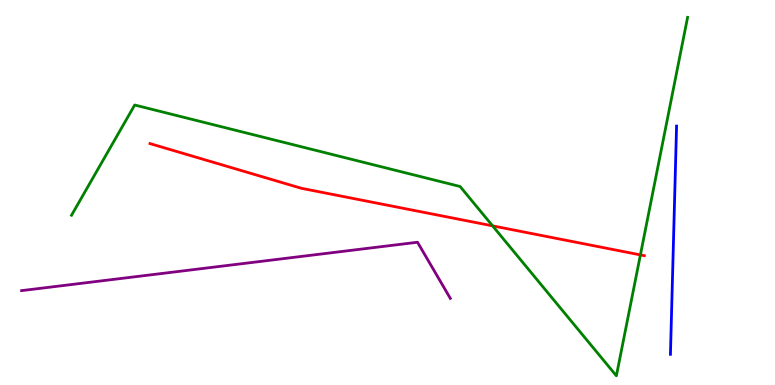[{'lines': ['blue', 'red'], 'intersections': []}, {'lines': ['green', 'red'], 'intersections': [{'x': 6.36, 'y': 4.13}, {'x': 8.26, 'y': 3.38}]}, {'lines': ['purple', 'red'], 'intersections': []}, {'lines': ['blue', 'green'], 'intersections': []}, {'lines': ['blue', 'purple'], 'intersections': []}, {'lines': ['green', 'purple'], 'intersections': []}]